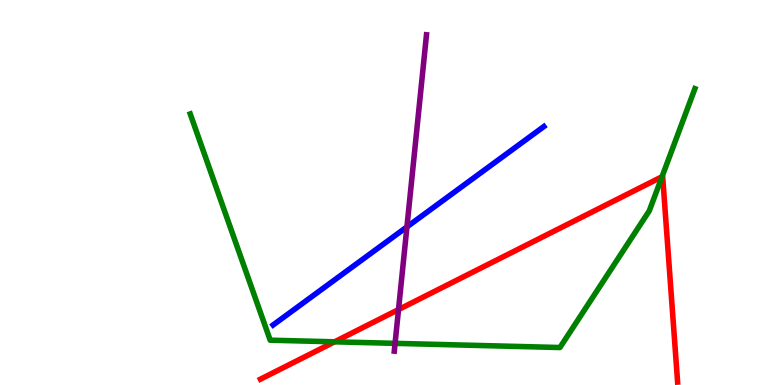[{'lines': ['blue', 'red'], 'intersections': []}, {'lines': ['green', 'red'], 'intersections': [{'x': 4.32, 'y': 1.12}, {'x': 8.54, 'y': 5.41}]}, {'lines': ['purple', 'red'], 'intersections': [{'x': 5.14, 'y': 1.96}]}, {'lines': ['blue', 'green'], 'intersections': []}, {'lines': ['blue', 'purple'], 'intersections': [{'x': 5.25, 'y': 4.11}]}, {'lines': ['green', 'purple'], 'intersections': [{'x': 5.1, 'y': 1.08}]}]